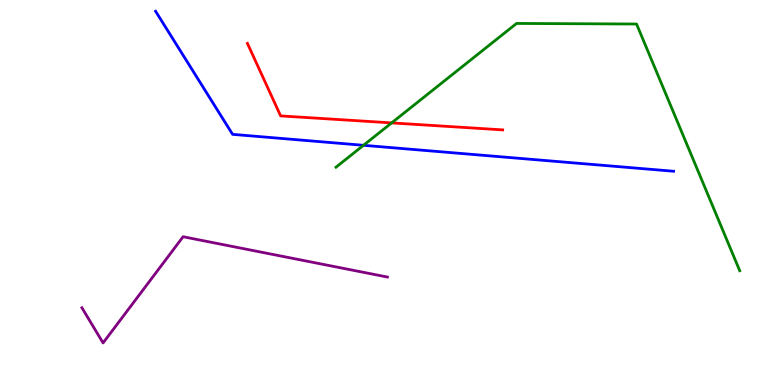[{'lines': ['blue', 'red'], 'intersections': []}, {'lines': ['green', 'red'], 'intersections': [{'x': 5.05, 'y': 6.81}]}, {'lines': ['purple', 'red'], 'intersections': []}, {'lines': ['blue', 'green'], 'intersections': [{'x': 4.69, 'y': 6.23}]}, {'lines': ['blue', 'purple'], 'intersections': []}, {'lines': ['green', 'purple'], 'intersections': []}]